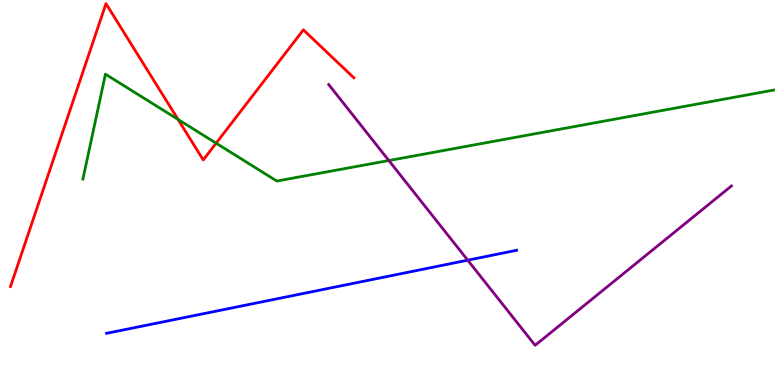[{'lines': ['blue', 'red'], 'intersections': []}, {'lines': ['green', 'red'], 'intersections': [{'x': 2.3, 'y': 6.9}, {'x': 2.79, 'y': 6.28}]}, {'lines': ['purple', 'red'], 'intersections': []}, {'lines': ['blue', 'green'], 'intersections': []}, {'lines': ['blue', 'purple'], 'intersections': [{'x': 6.04, 'y': 3.24}]}, {'lines': ['green', 'purple'], 'intersections': [{'x': 5.02, 'y': 5.83}]}]